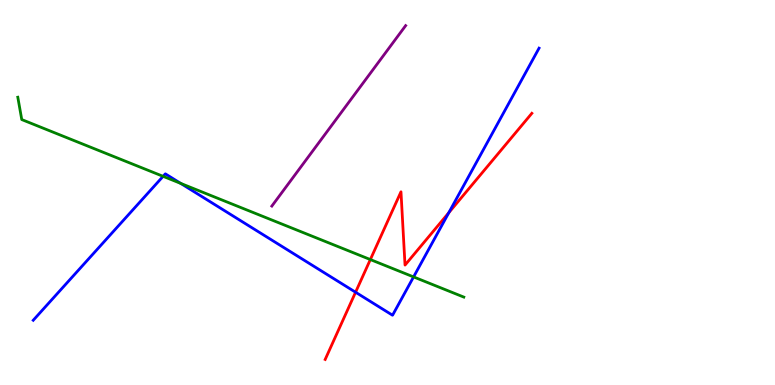[{'lines': ['blue', 'red'], 'intersections': [{'x': 4.59, 'y': 2.41}, {'x': 5.79, 'y': 4.47}]}, {'lines': ['green', 'red'], 'intersections': [{'x': 4.78, 'y': 3.26}]}, {'lines': ['purple', 'red'], 'intersections': []}, {'lines': ['blue', 'green'], 'intersections': [{'x': 2.1, 'y': 5.42}, {'x': 2.33, 'y': 5.24}, {'x': 5.34, 'y': 2.81}]}, {'lines': ['blue', 'purple'], 'intersections': []}, {'lines': ['green', 'purple'], 'intersections': []}]